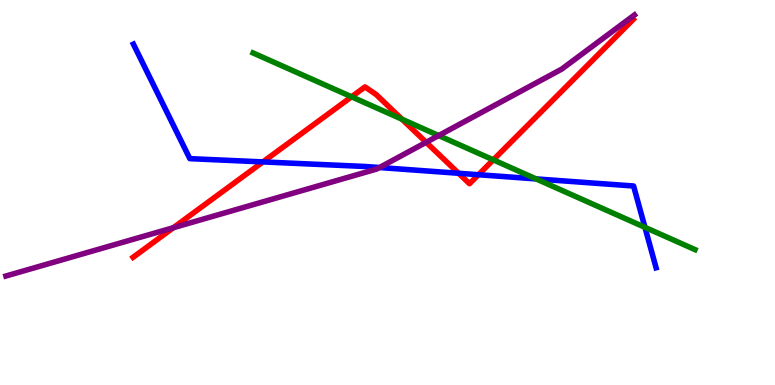[{'lines': ['blue', 'red'], 'intersections': [{'x': 3.39, 'y': 5.79}, {'x': 5.92, 'y': 5.5}, {'x': 6.17, 'y': 5.46}]}, {'lines': ['green', 'red'], 'intersections': [{'x': 4.54, 'y': 7.49}, {'x': 5.19, 'y': 6.9}, {'x': 6.37, 'y': 5.85}]}, {'lines': ['purple', 'red'], 'intersections': [{'x': 2.24, 'y': 4.09}, {'x': 5.5, 'y': 6.3}]}, {'lines': ['blue', 'green'], 'intersections': [{'x': 6.92, 'y': 5.35}, {'x': 8.32, 'y': 4.1}]}, {'lines': ['blue', 'purple'], 'intersections': [{'x': 4.9, 'y': 5.65}]}, {'lines': ['green', 'purple'], 'intersections': [{'x': 5.66, 'y': 6.48}]}]